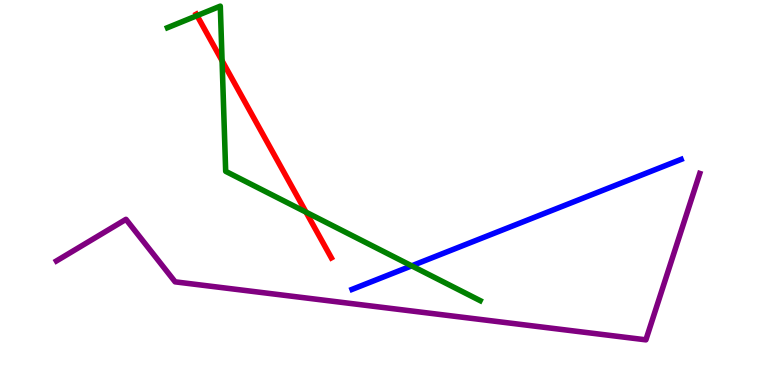[{'lines': ['blue', 'red'], 'intersections': []}, {'lines': ['green', 'red'], 'intersections': [{'x': 2.54, 'y': 9.59}, {'x': 2.87, 'y': 8.42}, {'x': 3.95, 'y': 4.49}]}, {'lines': ['purple', 'red'], 'intersections': []}, {'lines': ['blue', 'green'], 'intersections': [{'x': 5.31, 'y': 3.1}]}, {'lines': ['blue', 'purple'], 'intersections': []}, {'lines': ['green', 'purple'], 'intersections': []}]